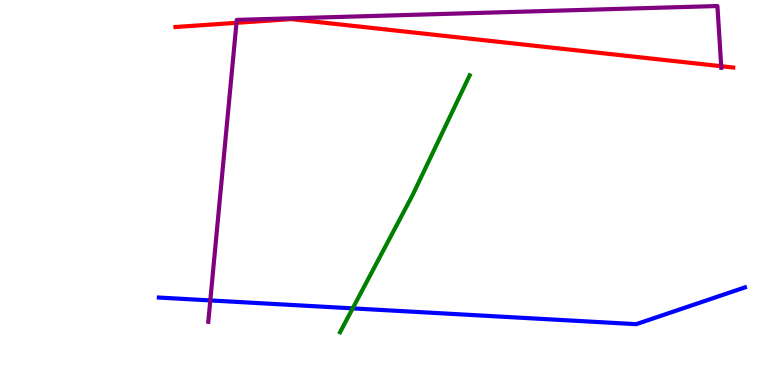[{'lines': ['blue', 'red'], 'intersections': []}, {'lines': ['green', 'red'], 'intersections': []}, {'lines': ['purple', 'red'], 'intersections': [{'x': 3.05, 'y': 9.41}, {'x': 9.31, 'y': 8.28}]}, {'lines': ['blue', 'green'], 'intersections': [{'x': 4.55, 'y': 1.99}]}, {'lines': ['blue', 'purple'], 'intersections': [{'x': 2.71, 'y': 2.2}]}, {'lines': ['green', 'purple'], 'intersections': []}]